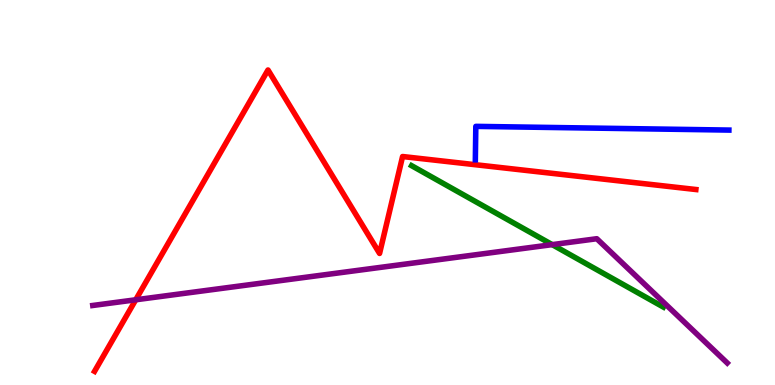[{'lines': ['blue', 'red'], 'intersections': []}, {'lines': ['green', 'red'], 'intersections': []}, {'lines': ['purple', 'red'], 'intersections': [{'x': 1.75, 'y': 2.21}]}, {'lines': ['blue', 'green'], 'intersections': []}, {'lines': ['blue', 'purple'], 'intersections': []}, {'lines': ['green', 'purple'], 'intersections': [{'x': 7.13, 'y': 3.65}]}]